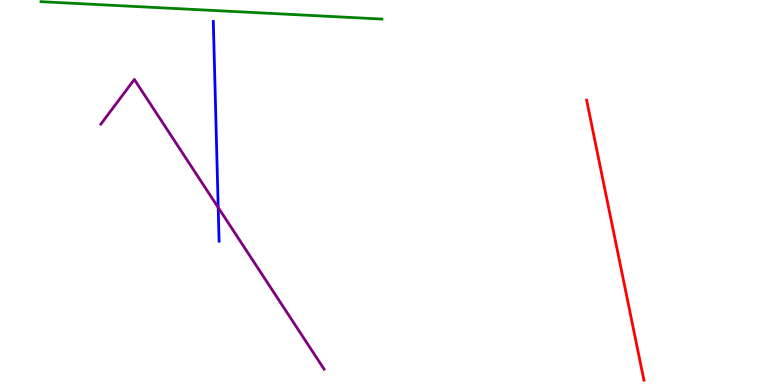[{'lines': ['blue', 'red'], 'intersections': []}, {'lines': ['green', 'red'], 'intersections': []}, {'lines': ['purple', 'red'], 'intersections': []}, {'lines': ['blue', 'green'], 'intersections': []}, {'lines': ['blue', 'purple'], 'intersections': [{'x': 2.82, 'y': 4.61}]}, {'lines': ['green', 'purple'], 'intersections': []}]